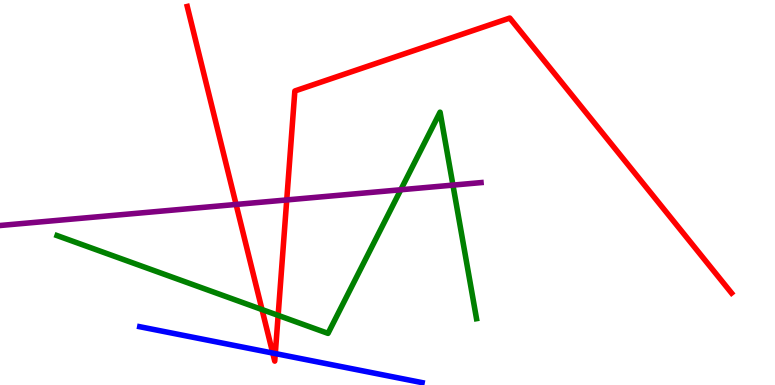[{'lines': ['blue', 'red'], 'intersections': [{'x': 3.52, 'y': 0.83}, {'x': 3.55, 'y': 0.817}]}, {'lines': ['green', 'red'], 'intersections': [{'x': 3.38, 'y': 1.96}, {'x': 3.59, 'y': 1.81}]}, {'lines': ['purple', 'red'], 'intersections': [{'x': 3.05, 'y': 4.69}, {'x': 3.7, 'y': 4.81}]}, {'lines': ['blue', 'green'], 'intersections': []}, {'lines': ['blue', 'purple'], 'intersections': []}, {'lines': ['green', 'purple'], 'intersections': [{'x': 5.17, 'y': 5.07}, {'x': 5.84, 'y': 5.19}]}]